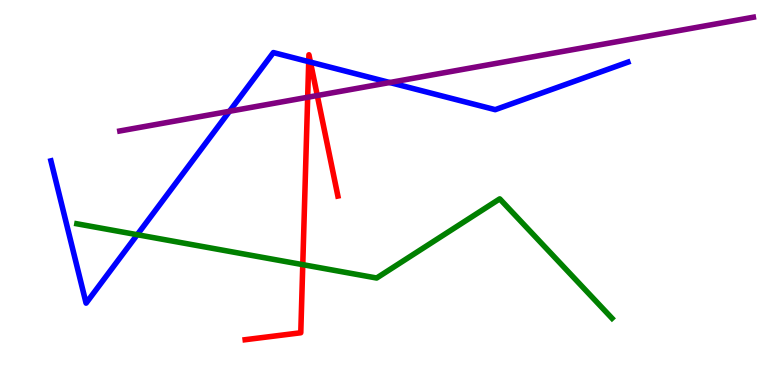[{'lines': ['blue', 'red'], 'intersections': [{'x': 3.98, 'y': 8.4}, {'x': 4.01, 'y': 8.39}]}, {'lines': ['green', 'red'], 'intersections': [{'x': 3.91, 'y': 3.13}]}, {'lines': ['purple', 'red'], 'intersections': [{'x': 3.97, 'y': 7.47}, {'x': 4.09, 'y': 7.52}]}, {'lines': ['blue', 'green'], 'intersections': [{'x': 1.77, 'y': 3.9}]}, {'lines': ['blue', 'purple'], 'intersections': [{'x': 2.96, 'y': 7.11}, {'x': 5.03, 'y': 7.86}]}, {'lines': ['green', 'purple'], 'intersections': []}]